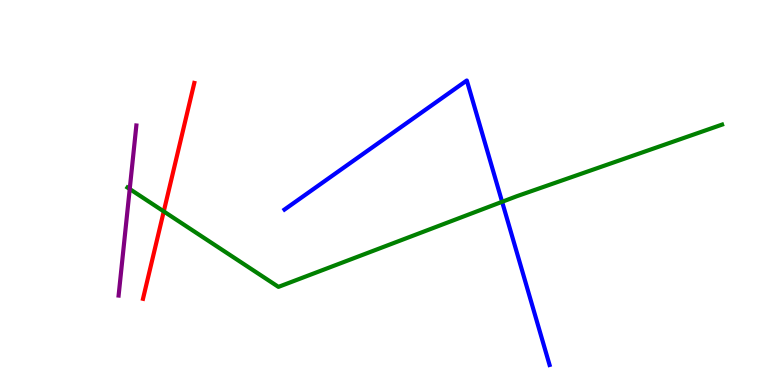[{'lines': ['blue', 'red'], 'intersections': []}, {'lines': ['green', 'red'], 'intersections': [{'x': 2.11, 'y': 4.51}]}, {'lines': ['purple', 'red'], 'intersections': []}, {'lines': ['blue', 'green'], 'intersections': [{'x': 6.48, 'y': 4.76}]}, {'lines': ['blue', 'purple'], 'intersections': []}, {'lines': ['green', 'purple'], 'intersections': [{'x': 1.67, 'y': 5.09}]}]